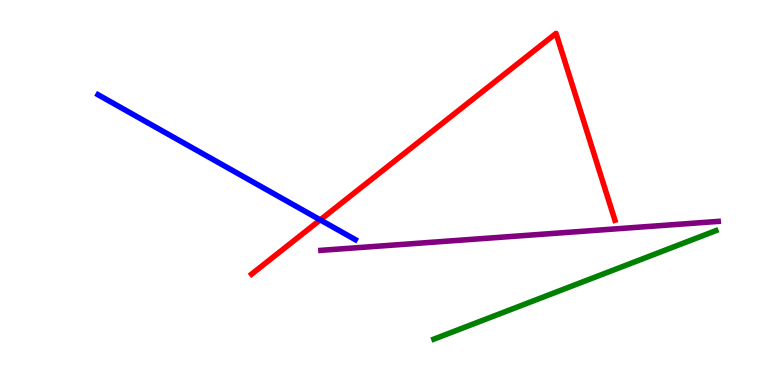[{'lines': ['blue', 'red'], 'intersections': [{'x': 4.13, 'y': 4.29}]}, {'lines': ['green', 'red'], 'intersections': []}, {'lines': ['purple', 'red'], 'intersections': []}, {'lines': ['blue', 'green'], 'intersections': []}, {'lines': ['blue', 'purple'], 'intersections': []}, {'lines': ['green', 'purple'], 'intersections': []}]